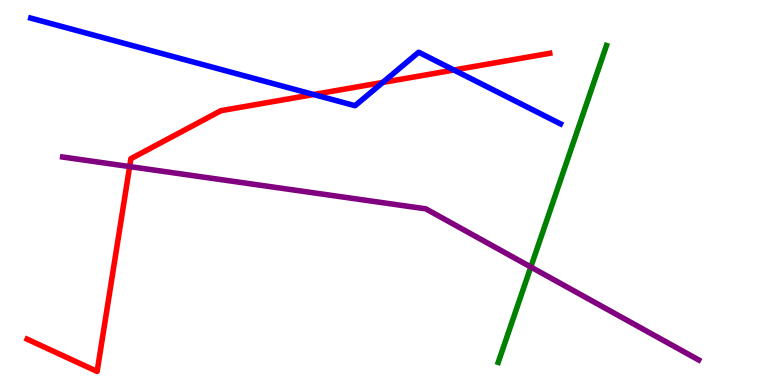[{'lines': ['blue', 'red'], 'intersections': [{'x': 4.05, 'y': 7.55}, {'x': 4.94, 'y': 7.86}, {'x': 5.86, 'y': 8.18}]}, {'lines': ['green', 'red'], 'intersections': []}, {'lines': ['purple', 'red'], 'intersections': [{'x': 1.67, 'y': 5.67}]}, {'lines': ['blue', 'green'], 'intersections': []}, {'lines': ['blue', 'purple'], 'intersections': []}, {'lines': ['green', 'purple'], 'intersections': [{'x': 6.85, 'y': 3.07}]}]